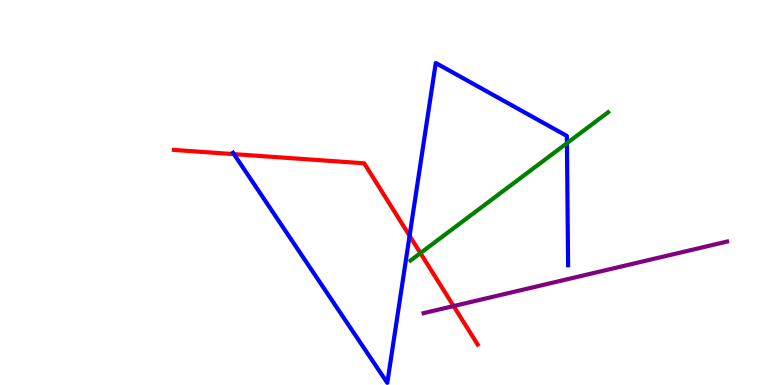[{'lines': ['blue', 'red'], 'intersections': [{'x': 3.02, 'y': 6.0}, {'x': 5.28, 'y': 3.88}]}, {'lines': ['green', 'red'], 'intersections': [{'x': 5.43, 'y': 3.43}]}, {'lines': ['purple', 'red'], 'intersections': [{'x': 5.85, 'y': 2.05}]}, {'lines': ['blue', 'green'], 'intersections': [{'x': 7.32, 'y': 6.28}]}, {'lines': ['blue', 'purple'], 'intersections': []}, {'lines': ['green', 'purple'], 'intersections': []}]